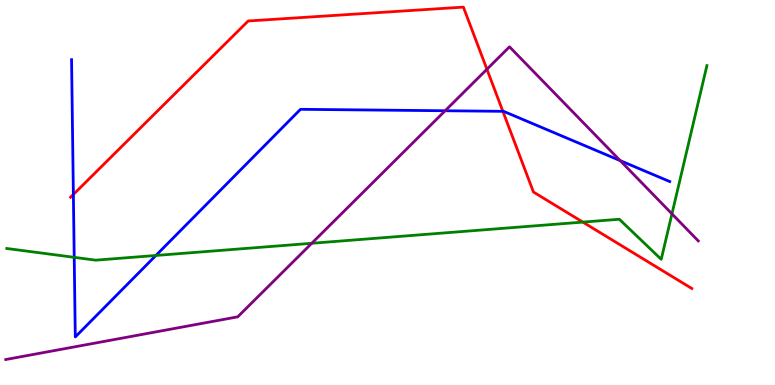[{'lines': ['blue', 'red'], 'intersections': [{'x': 0.947, 'y': 4.95}, {'x': 6.49, 'y': 7.11}]}, {'lines': ['green', 'red'], 'intersections': [{'x': 7.52, 'y': 4.23}]}, {'lines': ['purple', 'red'], 'intersections': [{'x': 6.28, 'y': 8.2}]}, {'lines': ['blue', 'green'], 'intersections': [{'x': 0.958, 'y': 3.32}, {'x': 2.01, 'y': 3.36}]}, {'lines': ['blue', 'purple'], 'intersections': [{'x': 5.74, 'y': 7.12}, {'x': 8.0, 'y': 5.83}]}, {'lines': ['green', 'purple'], 'intersections': [{'x': 4.02, 'y': 3.68}, {'x': 8.67, 'y': 4.45}]}]